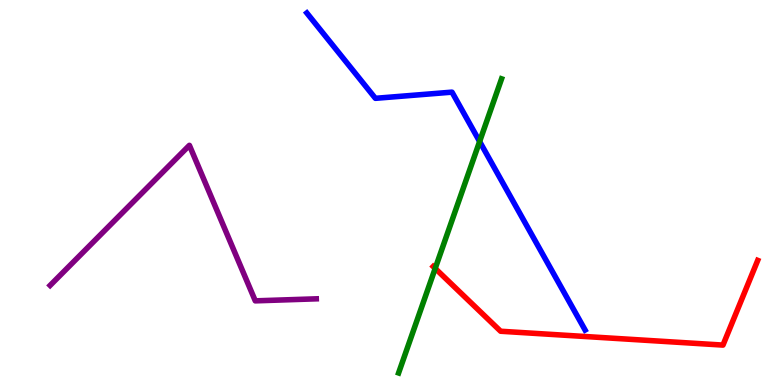[{'lines': ['blue', 'red'], 'intersections': []}, {'lines': ['green', 'red'], 'intersections': [{'x': 5.62, 'y': 3.03}]}, {'lines': ['purple', 'red'], 'intersections': []}, {'lines': ['blue', 'green'], 'intersections': [{'x': 6.19, 'y': 6.32}]}, {'lines': ['blue', 'purple'], 'intersections': []}, {'lines': ['green', 'purple'], 'intersections': []}]